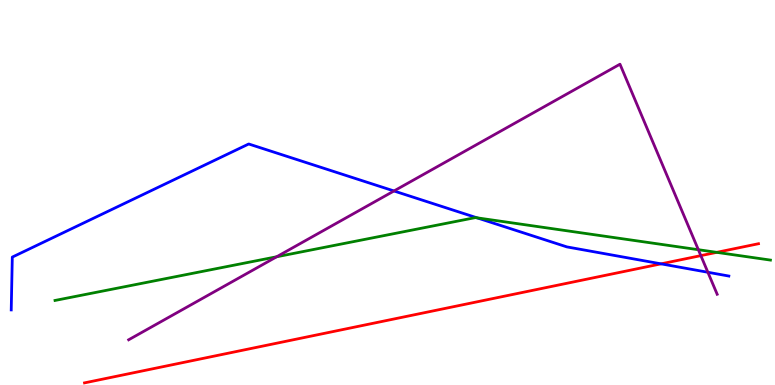[{'lines': ['blue', 'red'], 'intersections': [{'x': 8.53, 'y': 3.15}]}, {'lines': ['green', 'red'], 'intersections': [{'x': 9.25, 'y': 3.45}]}, {'lines': ['purple', 'red'], 'intersections': [{'x': 9.04, 'y': 3.36}]}, {'lines': ['blue', 'green'], 'intersections': [{'x': 6.16, 'y': 4.34}]}, {'lines': ['blue', 'purple'], 'intersections': [{'x': 5.08, 'y': 5.04}, {'x': 9.13, 'y': 2.93}]}, {'lines': ['green', 'purple'], 'intersections': [{'x': 3.57, 'y': 3.33}, {'x': 9.01, 'y': 3.51}]}]